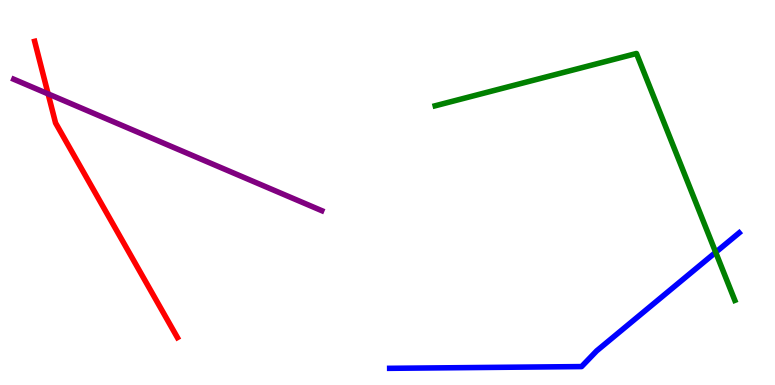[{'lines': ['blue', 'red'], 'intersections': []}, {'lines': ['green', 'red'], 'intersections': []}, {'lines': ['purple', 'red'], 'intersections': [{'x': 0.621, 'y': 7.56}]}, {'lines': ['blue', 'green'], 'intersections': [{'x': 9.23, 'y': 3.45}]}, {'lines': ['blue', 'purple'], 'intersections': []}, {'lines': ['green', 'purple'], 'intersections': []}]